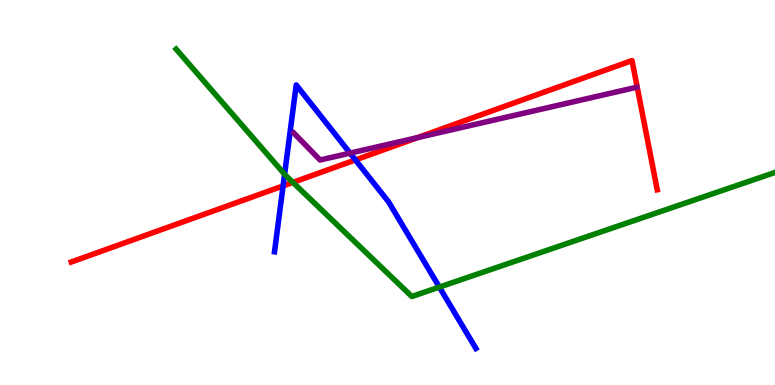[{'lines': ['blue', 'red'], 'intersections': [{'x': 3.65, 'y': 5.17}, {'x': 4.59, 'y': 5.85}]}, {'lines': ['green', 'red'], 'intersections': [{'x': 3.78, 'y': 5.26}]}, {'lines': ['purple', 'red'], 'intersections': [{'x': 5.39, 'y': 6.43}]}, {'lines': ['blue', 'green'], 'intersections': [{'x': 3.67, 'y': 5.47}, {'x': 5.67, 'y': 2.54}]}, {'lines': ['blue', 'purple'], 'intersections': [{'x': 4.52, 'y': 6.02}]}, {'lines': ['green', 'purple'], 'intersections': []}]